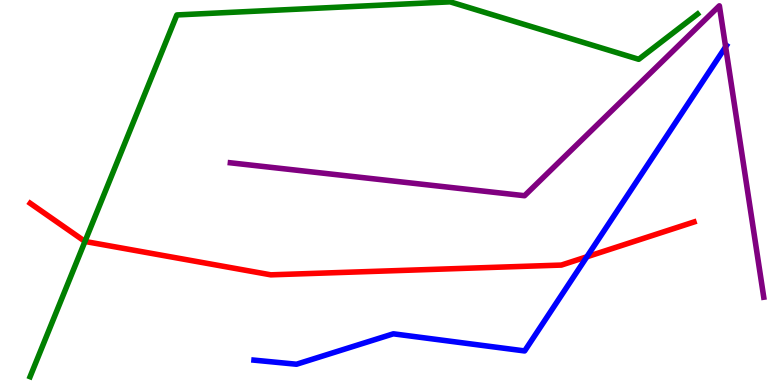[{'lines': ['blue', 'red'], 'intersections': [{'x': 7.57, 'y': 3.33}]}, {'lines': ['green', 'red'], 'intersections': [{'x': 1.1, 'y': 3.73}]}, {'lines': ['purple', 'red'], 'intersections': []}, {'lines': ['blue', 'green'], 'intersections': []}, {'lines': ['blue', 'purple'], 'intersections': [{'x': 9.36, 'y': 8.78}]}, {'lines': ['green', 'purple'], 'intersections': []}]